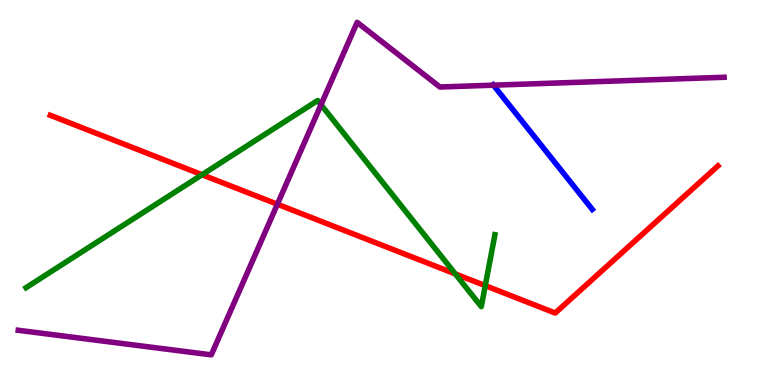[{'lines': ['blue', 'red'], 'intersections': []}, {'lines': ['green', 'red'], 'intersections': [{'x': 2.61, 'y': 5.46}, {'x': 5.87, 'y': 2.89}, {'x': 6.26, 'y': 2.58}]}, {'lines': ['purple', 'red'], 'intersections': [{'x': 3.58, 'y': 4.7}]}, {'lines': ['blue', 'green'], 'intersections': []}, {'lines': ['blue', 'purple'], 'intersections': [{'x': 6.37, 'y': 7.79}]}, {'lines': ['green', 'purple'], 'intersections': [{'x': 4.14, 'y': 7.28}]}]